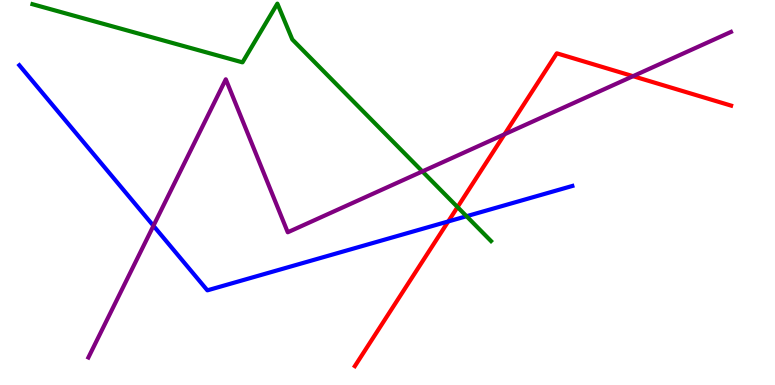[{'lines': ['blue', 'red'], 'intersections': [{'x': 5.78, 'y': 4.25}]}, {'lines': ['green', 'red'], 'intersections': [{'x': 5.9, 'y': 4.62}]}, {'lines': ['purple', 'red'], 'intersections': [{'x': 6.51, 'y': 6.51}, {'x': 8.17, 'y': 8.02}]}, {'lines': ['blue', 'green'], 'intersections': [{'x': 6.02, 'y': 4.38}]}, {'lines': ['blue', 'purple'], 'intersections': [{'x': 1.98, 'y': 4.14}]}, {'lines': ['green', 'purple'], 'intersections': [{'x': 5.45, 'y': 5.55}]}]